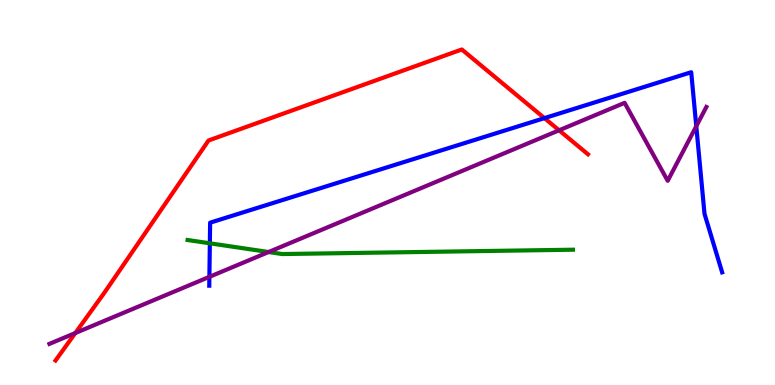[{'lines': ['blue', 'red'], 'intersections': [{'x': 7.03, 'y': 6.93}]}, {'lines': ['green', 'red'], 'intersections': []}, {'lines': ['purple', 'red'], 'intersections': [{'x': 0.972, 'y': 1.35}, {'x': 7.21, 'y': 6.62}]}, {'lines': ['blue', 'green'], 'intersections': [{'x': 2.71, 'y': 3.68}]}, {'lines': ['blue', 'purple'], 'intersections': [{'x': 2.7, 'y': 2.81}, {'x': 8.98, 'y': 6.72}]}, {'lines': ['green', 'purple'], 'intersections': [{'x': 3.47, 'y': 3.45}]}]